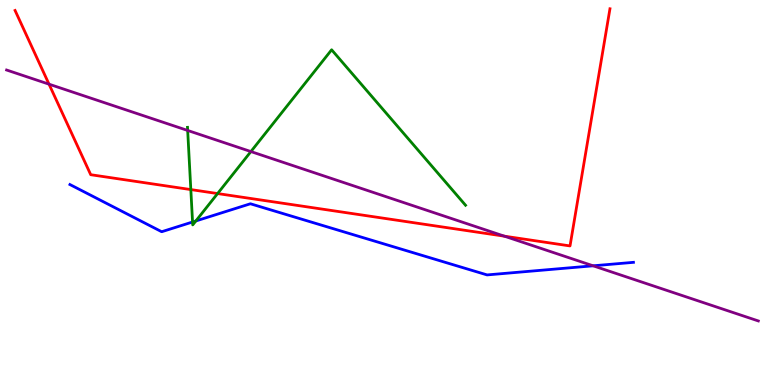[{'lines': ['blue', 'red'], 'intersections': []}, {'lines': ['green', 'red'], 'intersections': [{'x': 2.46, 'y': 5.08}, {'x': 2.81, 'y': 4.97}]}, {'lines': ['purple', 'red'], 'intersections': [{'x': 0.633, 'y': 7.81}, {'x': 6.51, 'y': 3.87}]}, {'lines': ['blue', 'green'], 'intersections': [{'x': 2.48, 'y': 4.23}, {'x': 2.53, 'y': 4.26}]}, {'lines': ['blue', 'purple'], 'intersections': [{'x': 7.65, 'y': 3.1}]}, {'lines': ['green', 'purple'], 'intersections': [{'x': 2.42, 'y': 6.61}, {'x': 3.24, 'y': 6.06}]}]